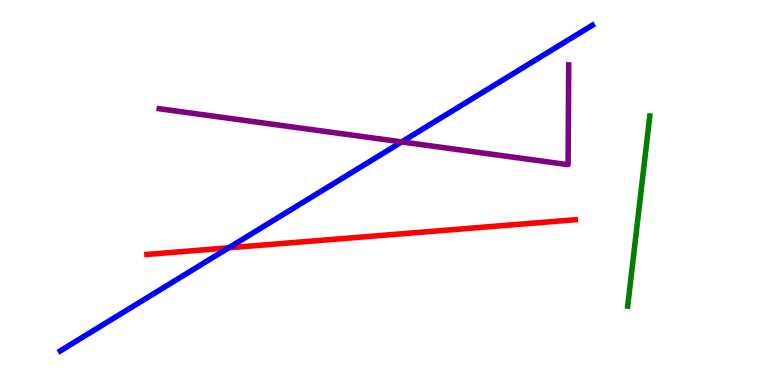[{'lines': ['blue', 'red'], 'intersections': [{'x': 2.95, 'y': 3.56}]}, {'lines': ['green', 'red'], 'intersections': []}, {'lines': ['purple', 'red'], 'intersections': []}, {'lines': ['blue', 'green'], 'intersections': []}, {'lines': ['blue', 'purple'], 'intersections': [{'x': 5.18, 'y': 6.31}]}, {'lines': ['green', 'purple'], 'intersections': []}]